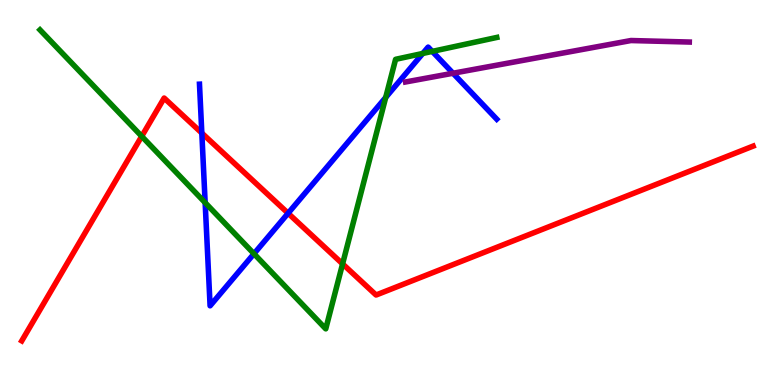[{'lines': ['blue', 'red'], 'intersections': [{'x': 2.6, 'y': 6.54}, {'x': 3.72, 'y': 4.46}]}, {'lines': ['green', 'red'], 'intersections': [{'x': 1.83, 'y': 6.46}, {'x': 4.42, 'y': 3.15}]}, {'lines': ['purple', 'red'], 'intersections': []}, {'lines': ['blue', 'green'], 'intersections': [{'x': 2.65, 'y': 4.74}, {'x': 3.28, 'y': 3.41}, {'x': 4.98, 'y': 7.47}, {'x': 5.46, 'y': 8.61}, {'x': 5.58, 'y': 8.66}]}, {'lines': ['blue', 'purple'], 'intersections': [{'x': 5.85, 'y': 8.1}]}, {'lines': ['green', 'purple'], 'intersections': []}]